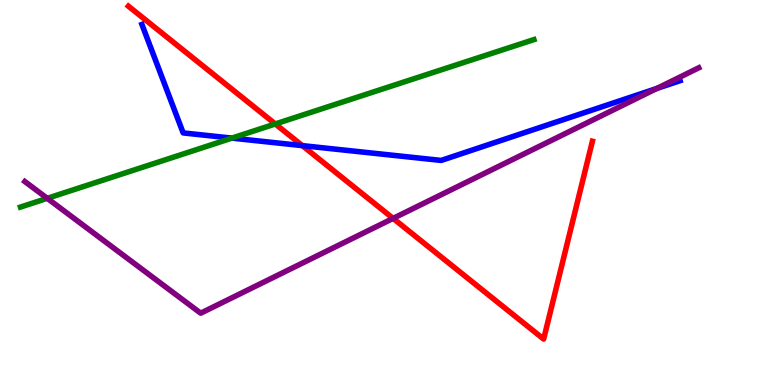[{'lines': ['blue', 'red'], 'intersections': [{'x': 3.9, 'y': 6.22}]}, {'lines': ['green', 'red'], 'intersections': [{'x': 3.55, 'y': 6.78}]}, {'lines': ['purple', 'red'], 'intersections': [{'x': 5.07, 'y': 4.33}]}, {'lines': ['blue', 'green'], 'intersections': [{'x': 2.99, 'y': 6.41}]}, {'lines': ['blue', 'purple'], 'intersections': [{'x': 8.48, 'y': 7.7}]}, {'lines': ['green', 'purple'], 'intersections': [{'x': 0.61, 'y': 4.85}]}]